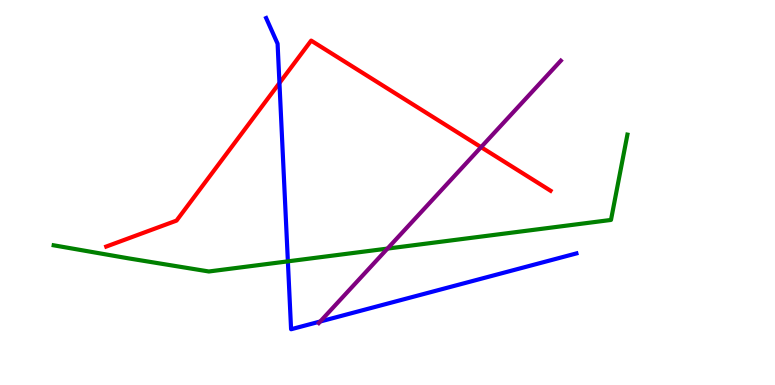[{'lines': ['blue', 'red'], 'intersections': [{'x': 3.61, 'y': 7.84}]}, {'lines': ['green', 'red'], 'intersections': []}, {'lines': ['purple', 'red'], 'intersections': [{'x': 6.21, 'y': 6.18}]}, {'lines': ['blue', 'green'], 'intersections': [{'x': 3.71, 'y': 3.21}]}, {'lines': ['blue', 'purple'], 'intersections': [{'x': 4.13, 'y': 1.65}]}, {'lines': ['green', 'purple'], 'intersections': [{'x': 5.0, 'y': 3.54}]}]